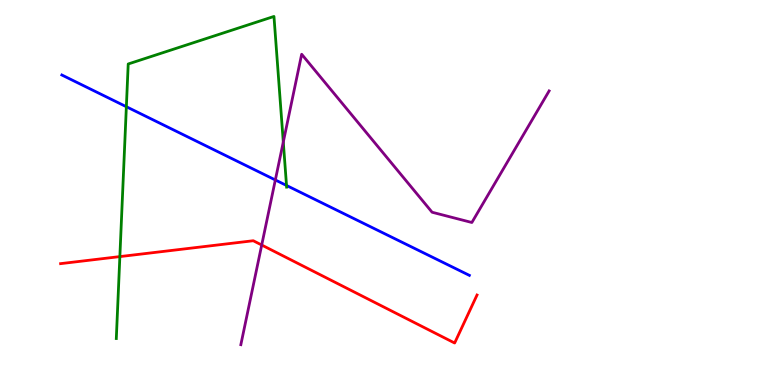[{'lines': ['blue', 'red'], 'intersections': []}, {'lines': ['green', 'red'], 'intersections': [{'x': 1.55, 'y': 3.34}]}, {'lines': ['purple', 'red'], 'intersections': [{'x': 3.38, 'y': 3.64}]}, {'lines': ['blue', 'green'], 'intersections': [{'x': 1.63, 'y': 7.23}, {'x': 3.7, 'y': 5.18}]}, {'lines': ['blue', 'purple'], 'intersections': [{'x': 3.55, 'y': 5.33}]}, {'lines': ['green', 'purple'], 'intersections': [{'x': 3.66, 'y': 6.31}]}]